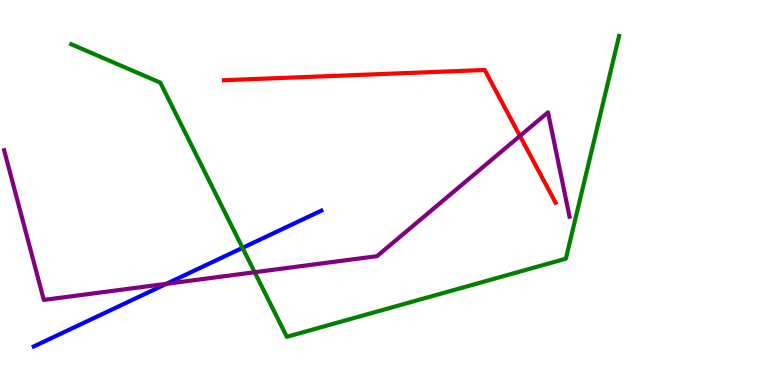[{'lines': ['blue', 'red'], 'intersections': []}, {'lines': ['green', 'red'], 'intersections': []}, {'lines': ['purple', 'red'], 'intersections': [{'x': 6.71, 'y': 6.47}]}, {'lines': ['blue', 'green'], 'intersections': [{'x': 3.13, 'y': 3.56}]}, {'lines': ['blue', 'purple'], 'intersections': [{'x': 2.15, 'y': 2.63}]}, {'lines': ['green', 'purple'], 'intersections': [{'x': 3.29, 'y': 2.93}]}]